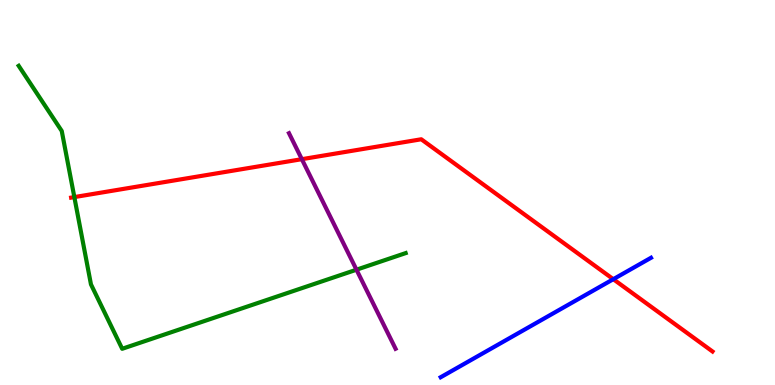[{'lines': ['blue', 'red'], 'intersections': [{'x': 7.91, 'y': 2.75}]}, {'lines': ['green', 'red'], 'intersections': [{'x': 0.959, 'y': 4.88}]}, {'lines': ['purple', 'red'], 'intersections': [{'x': 3.89, 'y': 5.87}]}, {'lines': ['blue', 'green'], 'intersections': []}, {'lines': ['blue', 'purple'], 'intersections': []}, {'lines': ['green', 'purple'], 'intersections': [{'x': 4.6, 'y': 2.99}]}]